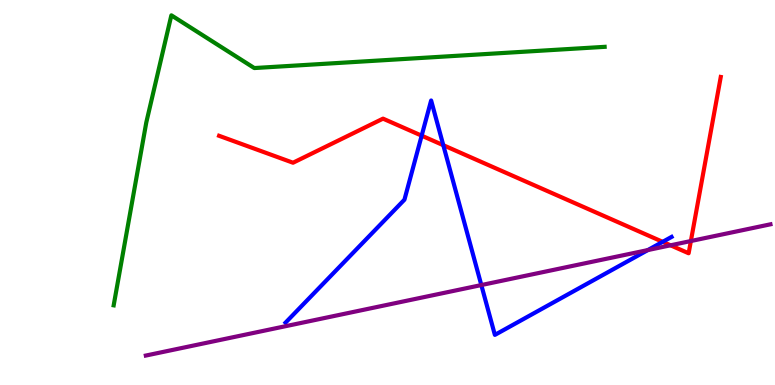[{'lines': ['blue', 'red'], 'intersections': [{'x': 5.44, 'y': 6.48}, {'x': 5.72, 'y': 6.23}, {'x': 8.55, 'y': 3.72}]}, {'lines': ['green', 'red'], 'intersections': []}, {'lines': ['purple', 'red'], 'intersections': [{'x': 8.65, 'y': 3.63}, {'x': 8.91, 'y': 3.74}]}, {'lines': ['blue', 'green'], 'intersections': []}, {'lines': ['blue', 'purple'], 'intersections': [{'x': 6.21, 'y': 2.6}, {'x': 8.36, 'y': 3.5}]}, {'lines': ['green', 'purple'], 'intersections': []}]